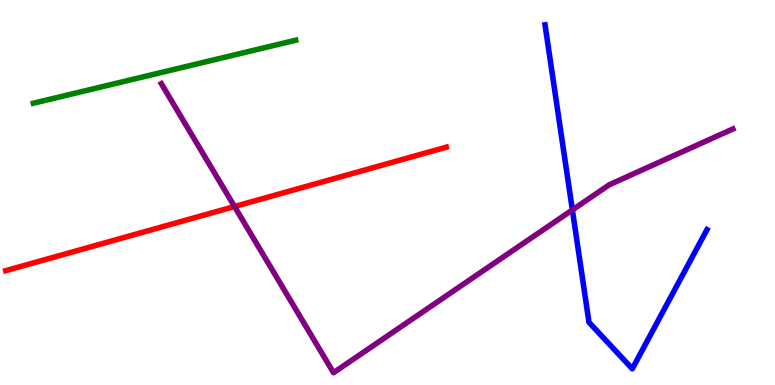[{'lines': ['blue', 'red'], 'intersections': []}, {'lines': ['green', 'red'], 'intersections': []}, {'lines': ['purple', 'red'], 'intersections': [{'x': 3.03, 'y': 4.64}]}, {'lines': ['blue', 'green'], 'intersections': []}, {'lines': ['blue', 'purple'], 'intersections': [{'x': 7.39, 'y': 4.55}]}, {'lines': ['green', 'purple'], 'intersections': []}]